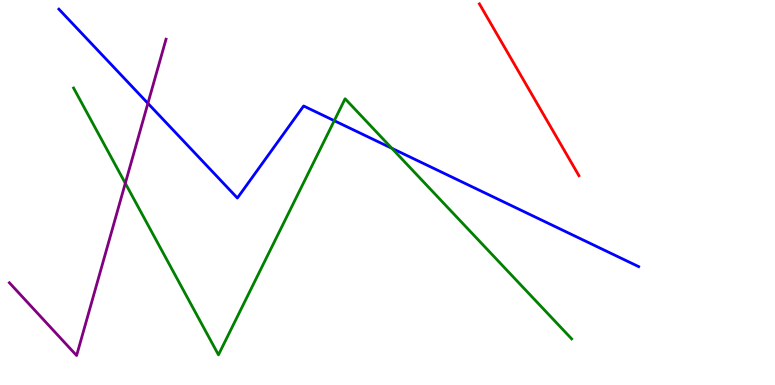[{'lines': ['blue', 'red'], 'intersections': []}, {'lines': ['green', 'red'], 'intersections': []}, {'lines': ['purple', 'red'], 'intersections': []}, {'lines': ['blue', 'green'], 'intersections': [{'x': 4.31, 'y': 6.87}, {'x': 5.06, 'y': 6.15}]}, {'lines': ['blue', 'purple'], 'intersections': [{'x': 1.91, 'y': 7.32}]}, {'lines': ['green', 'purple'], 'intersections': [{'x': 1.62, 'y': 5.24}]}]